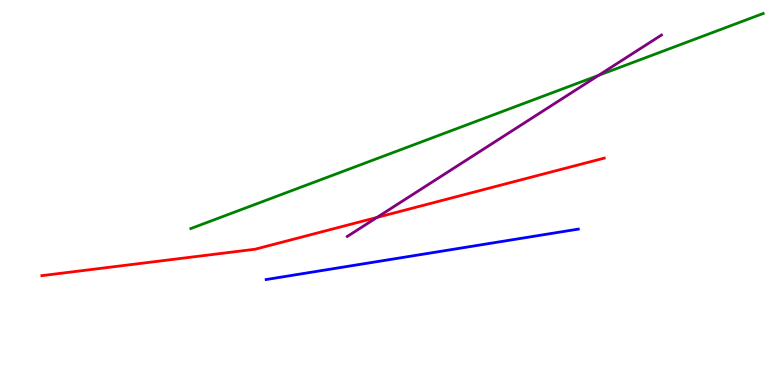[{'lines': ['blue', 'red'], 'intersections': []}, {'lines': ['green', 'red'], 'intersections': []}, {'lines': ['purple', 'red'], 'intersections': [{'x': 4.86, 'y': 4.35}]}, {'lines': ['blue', 'green'], 'intersections': []}, {'lines': ['blue', 'purple'], 'intersections': []}, {'lines': ['green', 'purple'], 'intersections': [{'x': 7.72, 'y': 8.04}]}]